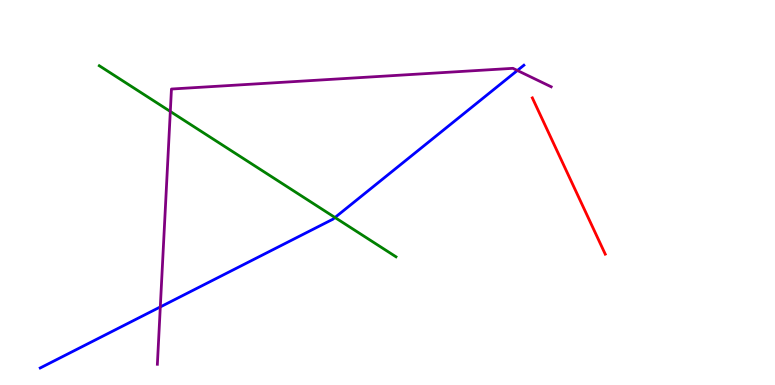[{'lines': ['blue', 'red'], 'intersections': []}, {'lines': ['green', 'red'], 'intersections': []}, {'lines': ['purple', 'red'], 'intersections': []}, {'lines': ['blue', 'green'], 'intersections': [{'x': 4.32, 'y': 4.35}]}, {'lines': ['blue', 'purple'], 'intersections': [{'x': 2.07, 'y': 2.03}, {'x': 6.68, 'y': 8.17}]}, {'lines': ['green', 'purple'], 'intersections': [{'x': 2.2, 'y': 7.1}]}]